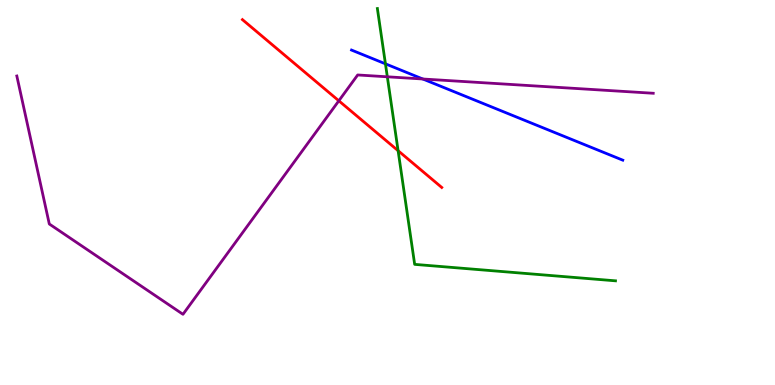[{'lines': ['blue', 'red'], 'intersections': []}, {'lines': ['green', 'red'], 'intersections': [{'x': 5.14, 'y': 6.09}]}, {'lines': ['purple', 'red'], 'intersections': [{'x': 4.37, 'y': 7.38}]}, {'lines': ['blue', 'green'], 'intersections': [{'x': 4.97, 'y': 8.34}]}, {'lines': ['blue', 'purple'], 'intersections': [{'x': 5.46, 'y': 7.95}]}, {'lines': ['green', 'purple'], 'intersections': [{'x': 5.0, 'y': 8.01}]}]